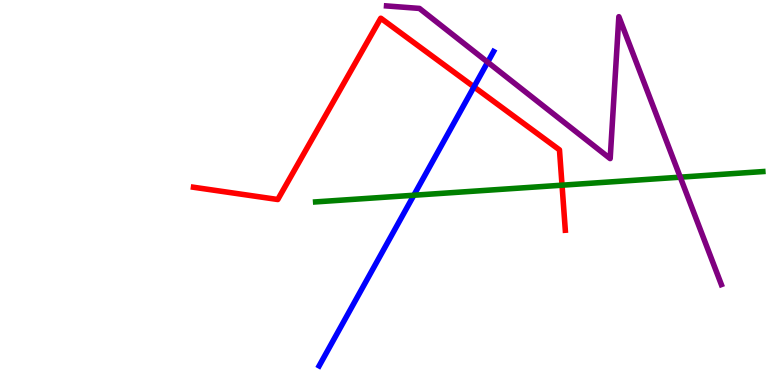[{'lines': ['blue', 'red'], 'intersections': [{'x': 6.12, 'y': 7.74}]}, {'lines': ['green', 'red'], 'intersections': [{'x': 7.25, 'y': 5.19}]}, {'lines': ['purple', 'red'], 'intersections': []}, {'lines': ['blue', 'green'], 'intersections': [{'x': 5.34, 'y': 4.93}]}, {'lines': ['blue', 'purple'], 'intersections': [{'x': 6.29, 'y': 8.39}]}, {'lines': ['green', 'purple'], 'intersections': [{'x': 8.78, 'y': 5.4}]}]